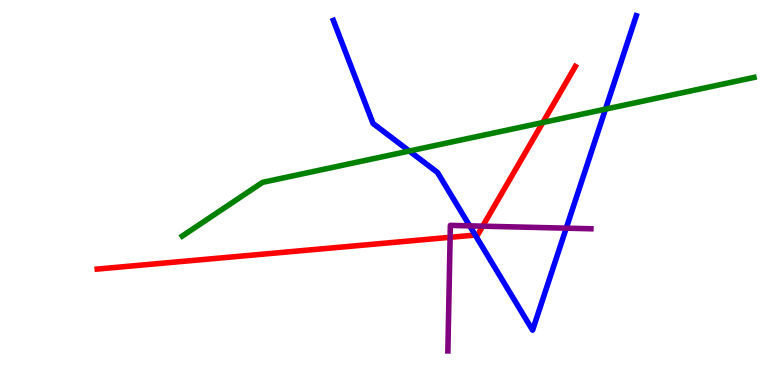[{'lines': ['blue', 'red'], 'intersections': [{'x': 6.13, 'y': 3.9}]}, {'lines': ['green', 'red'], 'intersections': [{'x': 7.0, 'y': 6.82}]}, {'lines': ['purple', 'red'], 'intersections': [{'x': 5.81, 'y': 3.84}, {'x': 6.23, 'y': 4.13}]}, {'lines': ['blue', 'green'], 'intersections': [{'x': 5.28, 'y': 6.08}, {'x': 7.81, 'y': 7.17}]}, {'lines': ['blue', 'purple'], 'intersections': [{'x': 6.06, 'y': 4.13}, {'x': 7.31, 'y': 4.07}]}, {'lines': ['green', 'purple'], 'intersections': []}]